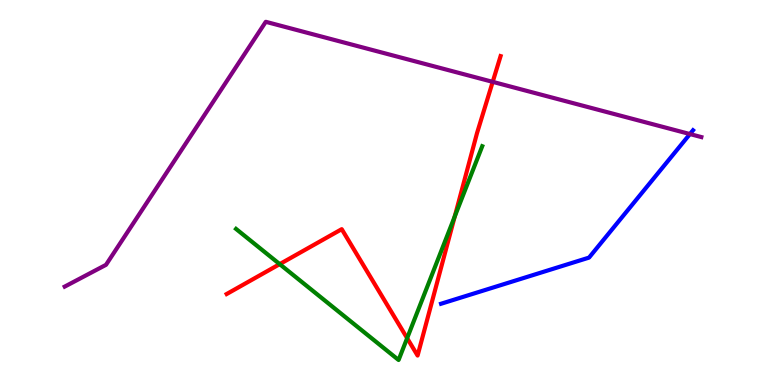[{'lines': ['blue', 'red'], 'intersections': []}, {'lines': ['green', 'red'], 'intersections': [{'x': 3.61, 'y': 3.14}, {'x': 5.25, 'y': 1.22}, {'x': 5.87, 'y': 4.38}]}, {'lines': ['purple', 'red'], 'intersections': [{'x': 6.36, 'y': 7.87}]}, {'lines': ['blue', 'green'], 'intersections': []}, {'lines': ['blue', 'purple'], 'intersections': [{'x': 8.9, 'y': 6.52}]}, {'lines': ['green', 'purple'], 'intersections': []}]